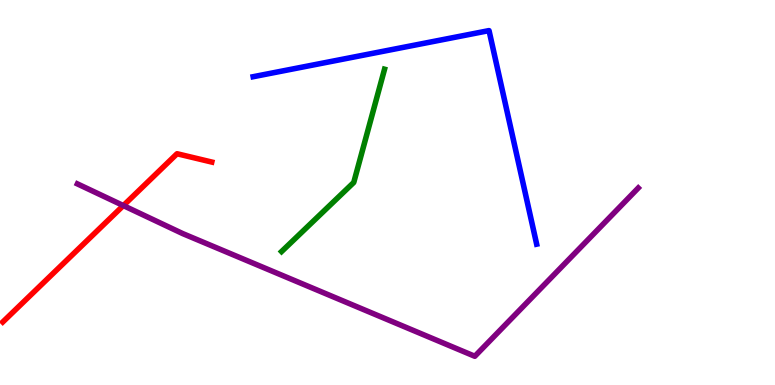[{'lines': ['blue', 'red'], 'intersections': []}, {'lines': ['green', 'red'], 'intersections': []}, {'lines': ['purple', 'red'], 'intersections': [{'x': 1.59, 'y': 4.66}]}, {'lines': ['blue', 'green'], 'intersections': []}, {'lines': ['blue', 'purple'], 'intersections': []}, {'lines': ['green', 'purple'], 'intersections': []}]